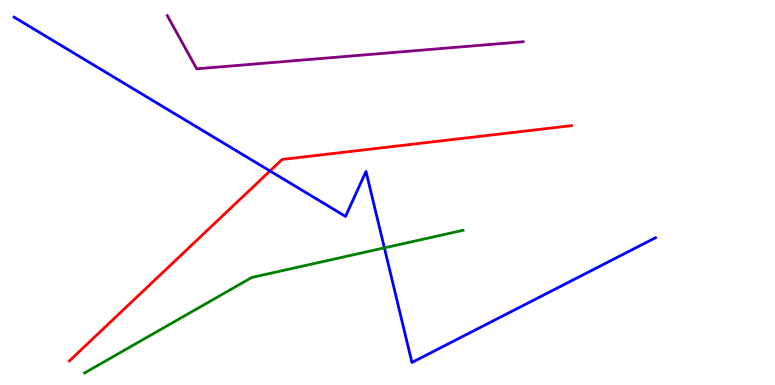[{'lines': ['blue', 'red'], 'intersections': [{'x': 3.48, 'y': 5.56}]}, {'lines': ['green', 'red'], 'intersections': []}, {'lines': ['purple', 'red'], 'intersections': []}, {'lines': ['blue', 'green'], 'intersections': [{'x': 4.96, 'y': 3.56}]}, {'lines': ['blue', 'purple'], 'intersections': []}, {'lines': ['green', 'purple'], 'intersections': []}]